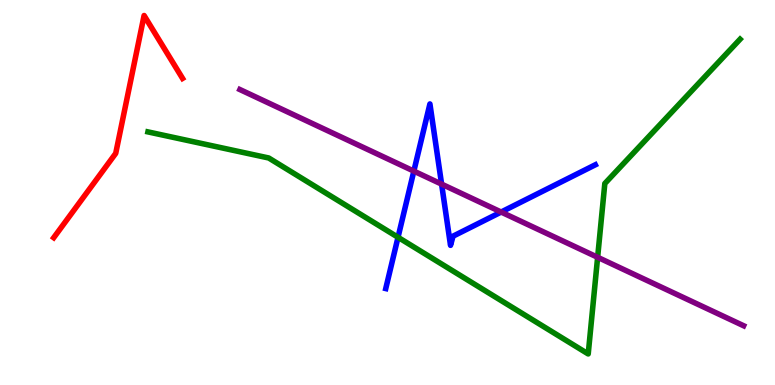[{'lines': ['blue', 'red'], 'intersections': []}, {'lines': ['green', 'red'], 'intersections': []}, {'lines': ['purple', 'red'], 'intersections': []}, {'lines': ['blue', 'green'], 'intersections': [{'x': 5.14, 'y': 3.84}]}, {'lines': ['blue', 'purple'], 'intersections': [{'x': 5.34, 'y': 5.56}, {'x': 5.7, 'y': 5.22}, {'x': 6.47, 'y': 4.49}]}, {'lines': ['green', 'purple'], 'intersections': [{'x': 7.71, 'y': 3.32}]}]